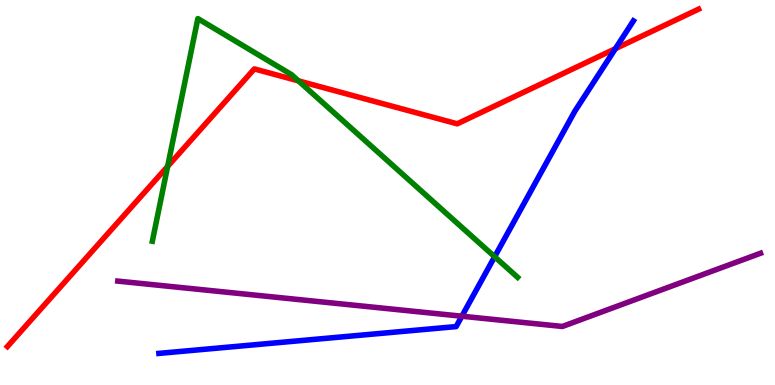[{'lines': ['blue', 'red'], 'intersections': [{'x': 7.94, 'y': 8.74}]}, {'lines': ['green', 'red'], 'intersections': [{'x': 2.16, 'y': 5.68}, {'x': 3.85, 'y': 7.9}]}, {'lines': ['purple', 'red'], 'intersections': []}, {'lines': ['blue', 'green'], 'intersections': [{'x': 6.38, 'y': 3.33}]}, {'lines': ['blue', 'purple'], 'intersections': [{'x': 5.96, 'y': 1.79}]}, {'lines': ['green', 'purple'], 'intersections': []}]